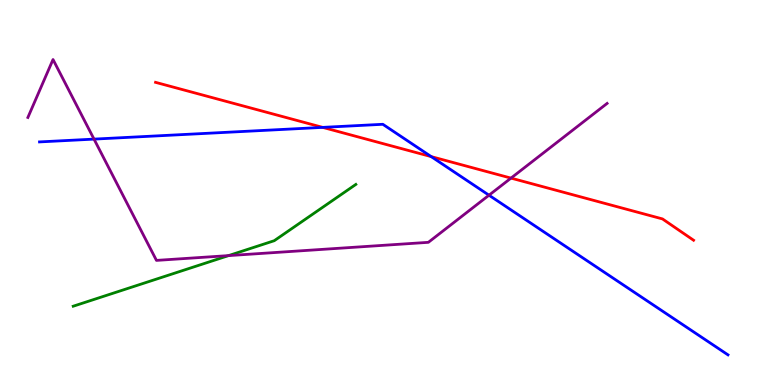[{'lines': ['blue', 'red'], 'intersections': [{'x': 4.16, 'y': 6.69}, {'x': 5.56, 'y': 5.93}]}, {'lines': ['green', 'red'], 'intersections': []}, {'lines': ['purple', 'red'], 'intersections': [{'x': 6.59, 'y': 5.37}]}, {'lines': ['blue', 'green'], 'intersections': []}, {'lines': ['blue', 'purple'], 'intersections': [{'x': 1.21, 'y': 6.39}, {'x': 6.31, 'y': 4.93}]}, {'lines': ['green', 'purple'], 'intersections': [{'x': 2.95, 'y': 3.36}]}]